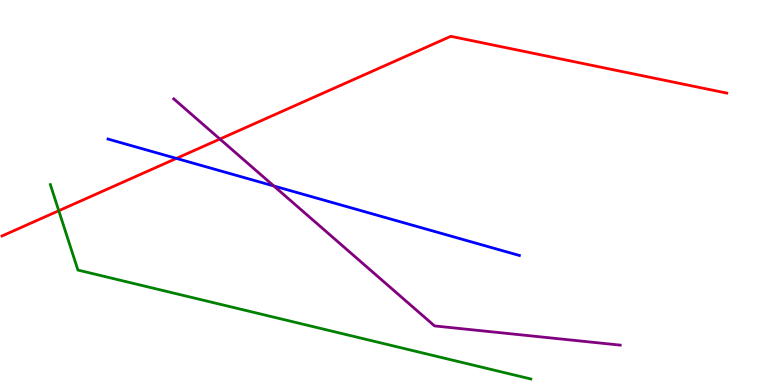[{'lines': ['blue', 'red'], 'intersections': [{'x': 2.28, 'y': 5.89}]}, {'lines': ['green', 'red'], 'intersections': [{'x': 0.758, 'y': 4.53}]}, {'lines': ['purple', 'red'], 'intersections': [{'x': 2.84, 'y': 6.39}]}, {'lines': ['blue', 'green'], 'intersections': []}, {'lines': ['blue', 'purple'], 'intersections': [{'x': 3.53, 'y': 5.17}]}, {'lines': ['green', 'purple'], 'intersections': []}]